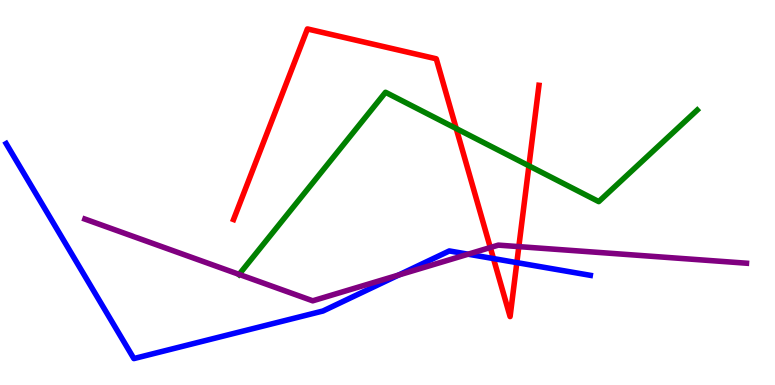[{'lines': ['blue', 'red'], 'intersections': [{'x': 6.37, 'y': 3.28}, {'x': 6.67, 'y': 3.18}]}, {'lines': ['green', 'red'], 'intersections': [{'x': 5.89, 'y': 6.66}, {'x': 6.82, 'y': 5.69}]}, {'lines': ['purple', 'red'], 'intersections': [{'x': 6.33, 'y': 3.57}, {'x': 6.69, 'y': 3.59}]}, {'lines': ['blue', 'green'], 'intersections': []}, {'lines': ['blue', 'purple'], 'intersections': [{'x': 5.14, 'y': 2.86}, {'x': 6.04, 'y': 3.4}]}, {'lines': ['green', 'purple'], 'intersections': [{'x': 3.09, 'y': 2.87}]}]